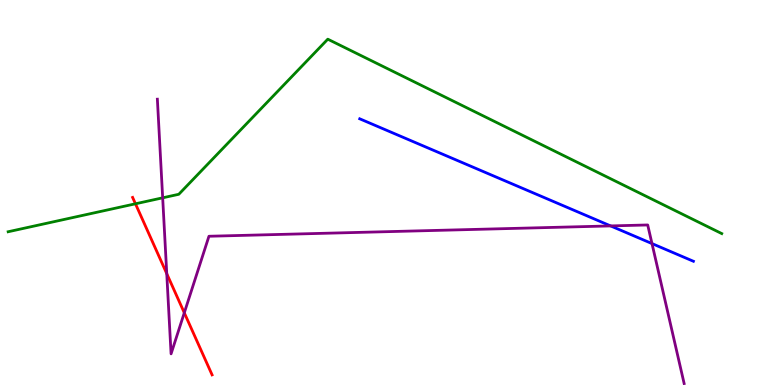[{'lines': ['blue', 'red'], 'intersections': []}, {'lines': ['green', 'red'], 'intersections': [{'x': 1.75, 'y': 4.71}]}, {'lines': ['purple', 'red'], 'intersections': [{'x': 2.15, 'y': 2.89}, {'x': 2.38, 'y': 1.88}]}, {'lines': ['blue', 'green'], 'intersections': []}, {'lines': ['blue', 'purple'], 'intersections': [{'x': 7.88, 'y': 4.13}, {'x': 8.41, 'y': 3.67}]}, {'lines': ['green', 'purple'], 'intersections': [{'x': 2.1, 'y': 4.86}]}]